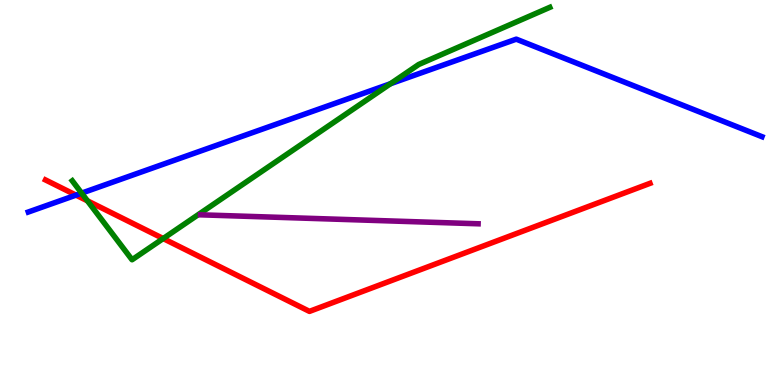[{'lines': ['blue', 'red'], 'intersections': [{'x': 0.981, 'y': 4.93}]}, {'lines': ['green', 'red'], 'intersections': [{'x': 1.13, 'y': 4.78}, {'x': 2.11, 'y': 3.8}]}, {'lines': ['purple', 'red'], 'intersections': []}, {'lines': ['blue', 'green'], 'intersections': [{'x': 1.05, 'y': 4.98}, {'x': 5.04, 'y': 7.83}]}, {'lines': ['blue', 'purple'], 'intersections': []}, {'lines': ['green', 'purple'], 'intersections': []}]